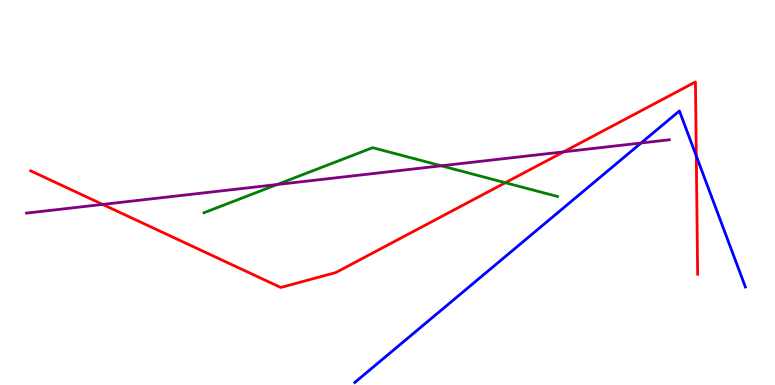[{'lines': ['blue', 'red'], 'intersections': [{'x': 8.98, 'y': 5.95}]}, {'lines': ['green', 'red'], 'intersections': [{'x': 6.52, 'y': 5.25}]}, {'lines': ['purple', 'red'], 'intersections': [{'x': 1.32, 'y': 4.69}, {'x': 7.27, 'y': 6.06}]}, {'lines': ['blue', 'green'], 'intersections': []}, {'lines': ['blue', 'purple'], 'intersections': [{'x': 8.27, 'y': 6.29}]}, {'lines': ['green', 'purple'], 'intersections': [{'x': 3.58, 'y': 5.21}, {'x': 5.69, 'y': 5.69}]}]